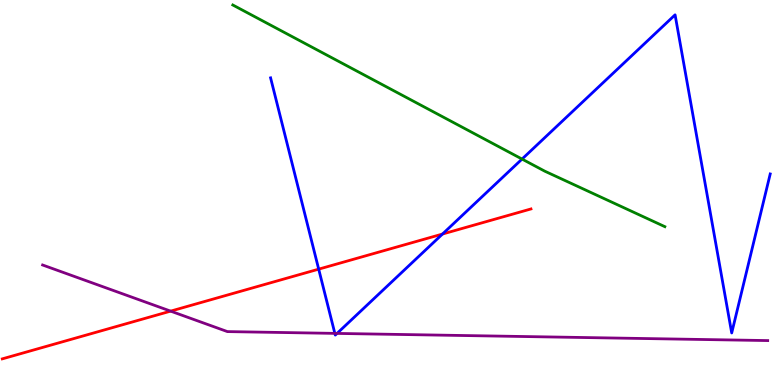[{'lines': ['blue', 'red'], 'intersections': [{'x': 4.11, 'y': 3.01}, {'x': 5.71, 'y': 3.92}]}, {'lines': ['green', 'red'], 'intersections': []}, {'lines': ['purple', 'red'], 'intersections': [{'x': 2.2, 'y': 1.92}]}, {'lines': ['blue', 'green'], 'intersections': [{'x': 6.74, 'y': 5.87}]}, {'lines': ['blue', 'purple'], 'intersections': [{'x': 4.32, 'y': 1.34}, {'x': 4.35, 'y': 1.34}]}, {'lines': ['green', 'purple'], 'intersections': []}]